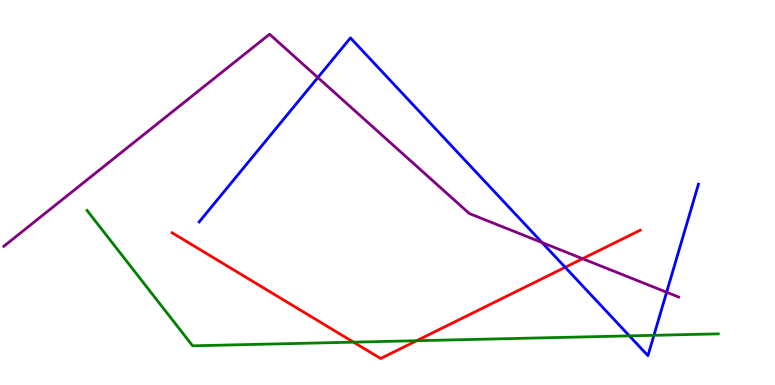[{'lines': ['blue', 'red'], 'intersections': [{'x': 7.29, 'y': 3.06}]}, {'lines': ['green', 'red'], 'intersections': [{'x': 4.56, 'y': 1.11}, {'x': 5.38, 'y': 1.15}]}, {'lines': ['purple', 'red'], 'intersections': [{'x': 7.52, 'y': 3.28}]}, {'lines': ['blue', 'green'], 'intersections': [{'x': 8.12, 'y': 1.28}, {'x': 8.44, 'y': 1.29}]}, {'lines': ['blue', 'purple'], 'intersections': [{'x': 4.1, 'y': 7.99}, {'x': 6.99, 'y': 3.7}, {'x': 8.6, 'y': 2.41}]}, {'lines': ['green', 'purple'], 'intersections': []}]